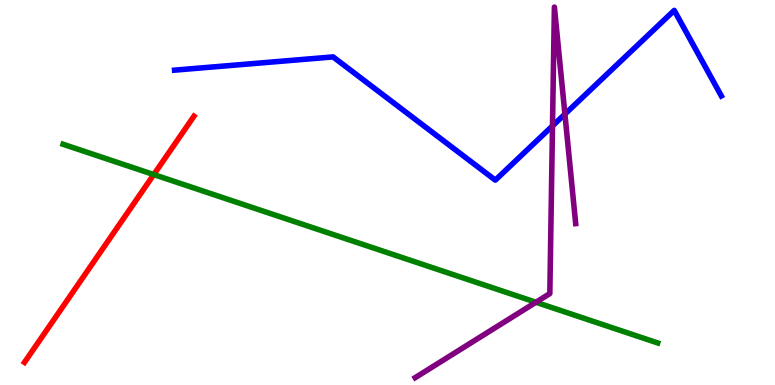[{'lines': ['blue', 'red'], 'intersections': []}, {'lines': ['green', 'red'], 'intersections': [{'x': 1.98, 'y': 5.47}]}, {'lines': ['purple', 'red'], 'intersections': []}, {'lines': ['blue', 'green'], 'intersections': []}, {'lines': ['blue', 'purple'], 'intersections': [{'x': 7.13, 'y': 6.73}, {'x': 7.29, 'y': 7.04}]}, {'lines': ['green', 'purple'], 'intersections': [{'x': 6.92, 'y': 2.15}]}]